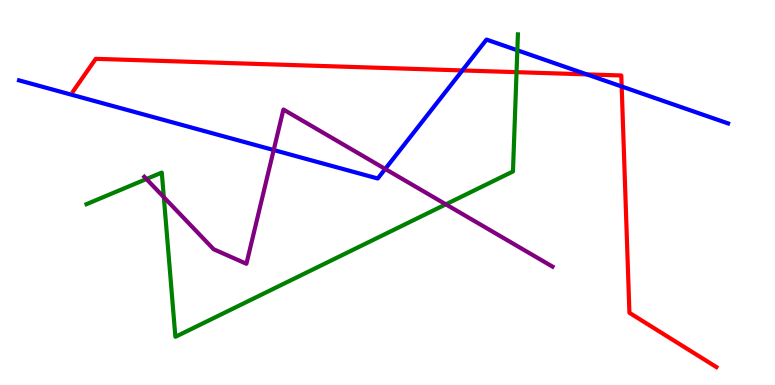[{'lines': ['blue', 'red'], 'intersections': [{'x': 5.97, 'y': 8.17}, {'x': 7.57, 'y': 8.07}, {'x': 8.02, 'y': 7.75}]}, {'lines': ['green', 'red'], 'intersections': [{'x': 6.67, 'y': 8.13}]}, {'lines': ['purple', 'red'], 'intersections': []}, {'lines': ['blue', 'green'], 'intersections': [{'x': 6.68, 'y': 8.69}]}, {'lines': ['blue', 'purple'], 'intersections': [{'x': 3.53, 'y': 6.1}, {'x': 4.97, 'y': 5.61}]}, {'lines': ['green', 'purple'], 'intersections': [{'x': 1.89, 'y': 5.35}, {'x': 2.11, 'y': 4.88}, {'x': 5.75, 'y': 4.69}]}]